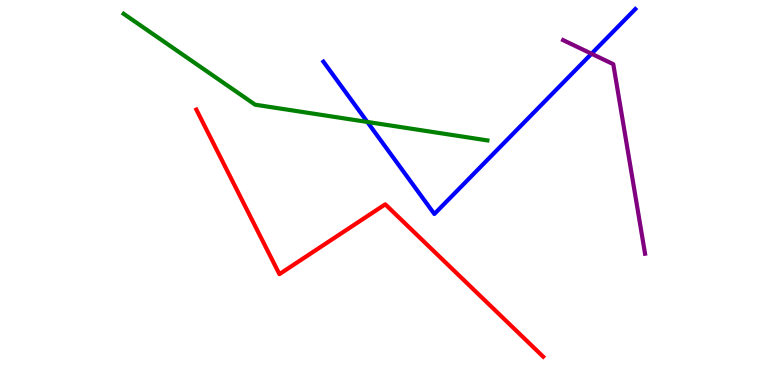[{'lines': ['blue', 'red'], 'intersections': []}, {'lines': ['green', 'red'], 'intersections': []}, {'lines': ['purple', 'red'], 'intersections': []}, {'lines': ['blue', 'green'], 'intersections': [{'x': 4.74, 'y': 6.83}]}, {'lines': ['blue', 'purple'], 'intersections': [{'x': 7.63, 'y': 8.6}]}, {'lines': ['green', 'purple'], 'intersections': []}]